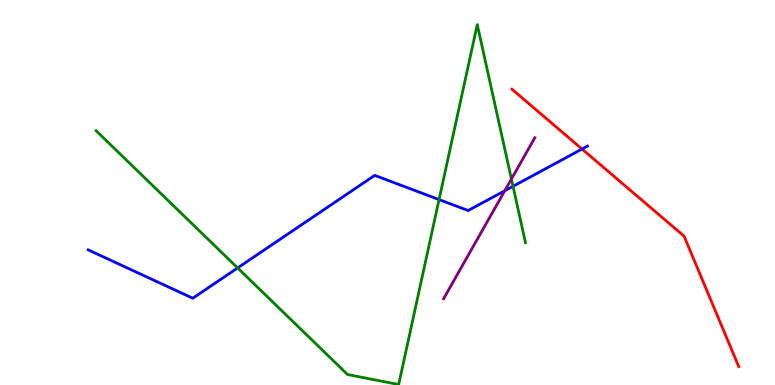[{'lines': ['blue', 'red'], 'intersections': [{'x': 7.51, 'y': 6.13}]}, {'lines': ['green', 'red'], 'intersections': []}, {'lines': ['purple', 'red'], 'intersections': []}, {'lines': ['blue', 'green'], 'intersections': [{'x': 3.07, 'y': 3.04}, {'x': 5.67, 'y': 4.82}, {'x': 6.62, 'y': 5.16}]}, {'lines': ['blue', 'purple'], 'intersections': [{'x': 6.51, 'y': 5.05}]}, {'lines': ['green', 'purple'], 'intersections': [{'x': 6.6, 'y': 5.35}]}]